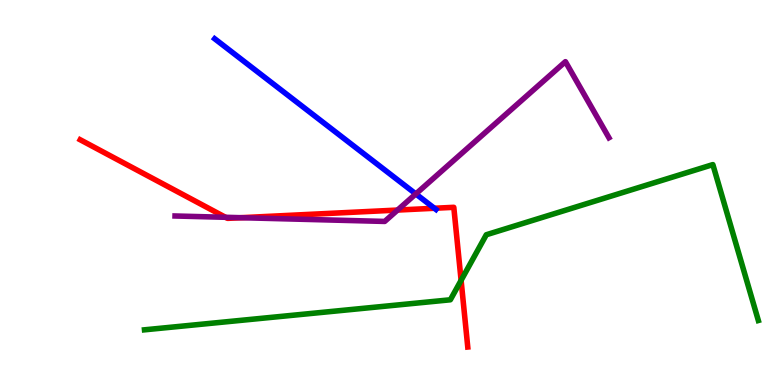[{'lines': ['blue', 'red'], 'intersections': [{'x': 5.61, 'y': 4.59}]}, {'lines': ['green', 'red'], 'intersections': [{'x': 5.95, 'y': 2.72}]}, {'lines': ['purple', 'red'], 'intersections': [{'x': 2.91, 'y': 4.36}, {'x': 3.11, 'y': 4.35}, {'x': 5.13, 'y': 4.54}]}, {'lines': ['blue', 'green'], 'intersections': []}, {'lines': ['blue', 'purple'], 'intersections': [{'x': 5.37, 'y': 4.96}]}, {'lines': ['green', 'purple'], 'intersections': []}]